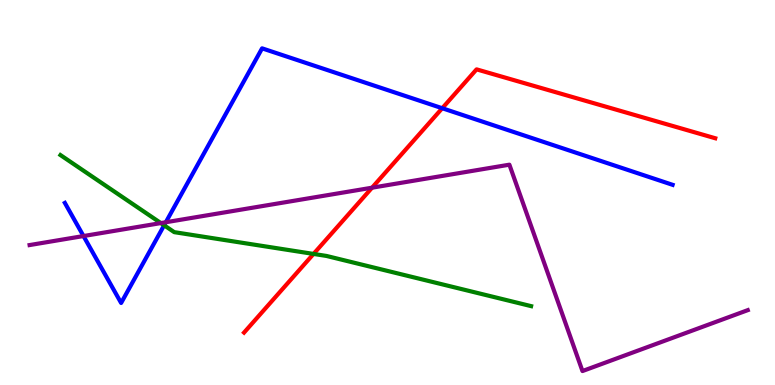[{'lines': ['blue', 'red'], 'intersections': [{'x': 5.71, 'y': 7.19}]}, {'lines': ['green', 'red'], 'intersections': [{'x': 4.05, 'y': 3.4}]}, {'lines': ['purple', 'red'], 'intersections': [{'x': 4.8, 'y': 5.12}]}, {'lines': ['blue', 'green'], 'intersections': [{'x': 2.12, 'y': 4.15}]}, {'lines': ['blue', 'purple'], 'intersections': [{'x': 1.08, 'y': 3.87}, {'x': 2.14, 'y': 4.23}]}, {'lines': ['green', 'purple'], 'intersections': [{'x': 2.08, 'y': 4.21}]}]